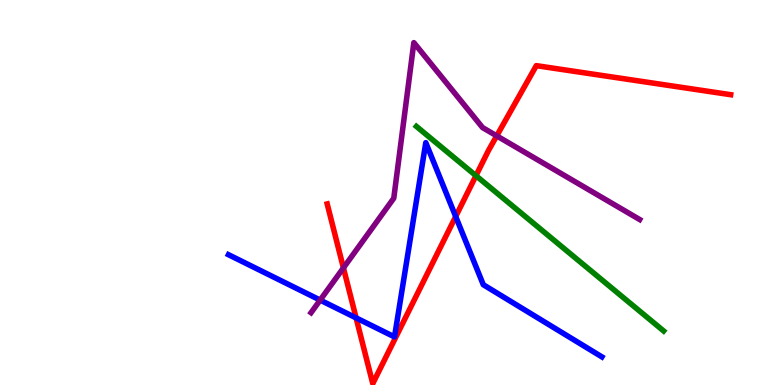[{'lines': ['blue', 'red'], 'intersections': [{'x': 4.59, 'y': 1.74}, {'x': 5.88, 'y': 4.38}]}, {'lines': ['green', 'red'], 'intersections': [{'x': 6.14, 'y': 5.44}]}, {'lines': ['purple', 'red'], 'intersections': [{'x': 4.43, 'y': 3.04}, {'x': 6.41, 'y': 6.47}]}, {'lines': ['blue', 'green'], 'intersections': []}, {'lines': ['blue', 'purple'], 'intersections': [{'x': 4.13, 'y': 2.21}]}, {'lines': ['green', 'purple'], 'intersections': []}]